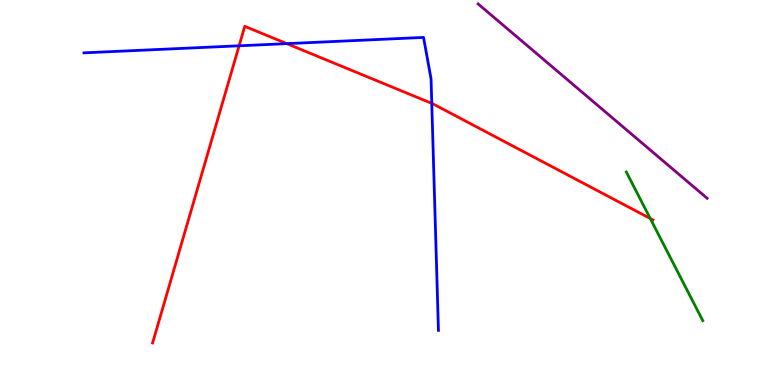[{'lines': ['blue', 'red'], 'intersections': [{'x': 3.09, 'y': 8.81}, {'x': 3.7, 'y': 8.87}, {'x': 5.57, 'y': 7.32}]}, {'lines': ['green', 'red'], 'intersections': [{'x': 8.39, 'y': 4.32}]}, {'lines': ['purple', 'red'], 'intersections': []}, {'lines': ['blue', 'green'], 'intersections': []}, {'lines': ['blue', 'purple'], 'intersections': []}, {'lines': ['green', 'purple'], 'intersections': []}]